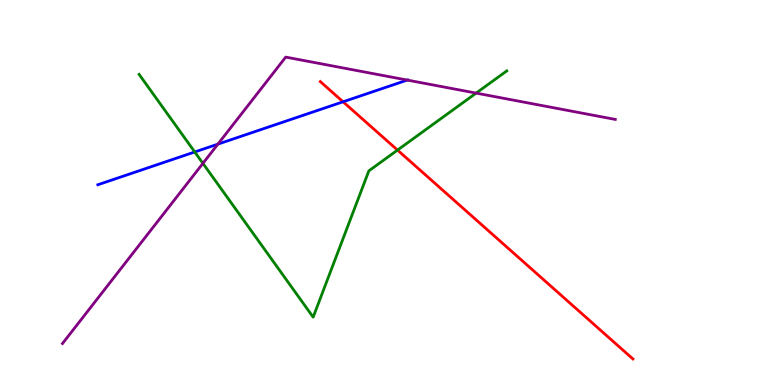[{'lines': ['blue', 'red'], 'intersections': [{'x': 4.43, 'y': 7.36}]}, {'lines': ['green', 'red'], 'intersections': [{'x': 5.13, 'y': 6.1}]}, {'lines': ['purple', 'red'], 'intersections': []}, {'lines': ['blue', 'green'], 'intersections': [{'x': 2.51, 'y': 6.05}]}, {'lines': ['blue', 'purple'], 'intersections': [{'x': 2.81, 'y': 6.26}, {'x': 5.25, 'y': 7.92}]}, {'lines': ['green', 'purple'], 'intersections': [{'x': 2.62, 'y': 5.76}, {'x': 6.14, 'y': 7.58}]}]